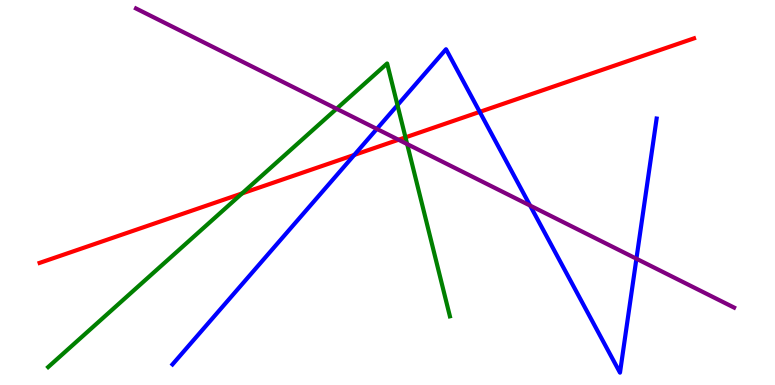[{'lines': ['blue', 'red'], 'intersections': [{'x': 4.57, 'y': 5.98}, {'x': 6.19, 'y': 7.09}]}, {'lines': ['green', 'red'], 'intersections': [{'x': 3.12, 'y': 4.98}, {'x': 5.23, 'y': 6.43}]}, {'lines': ['purple', 'red'], 'intersections': [{'x': 5.14, 'y': 6.37}]}, {'lines': ['blue', 'green'], 'intersections': [{'x': 5.13, 'y': 7.27}]}, {'lines': ['blue', 'purple'], 'intersections': [{'x': 4.86, 'y': 6.65}, {'x': 6.84, 'y': 4.66}, {'x': 8.21, 'y': 3.28}]}, {'lines': ['green', 'purple'], 'intersections': [{'x': 4.34, 'y': 7.17}, {'x': 5.25, 'y': 6.26}]}]